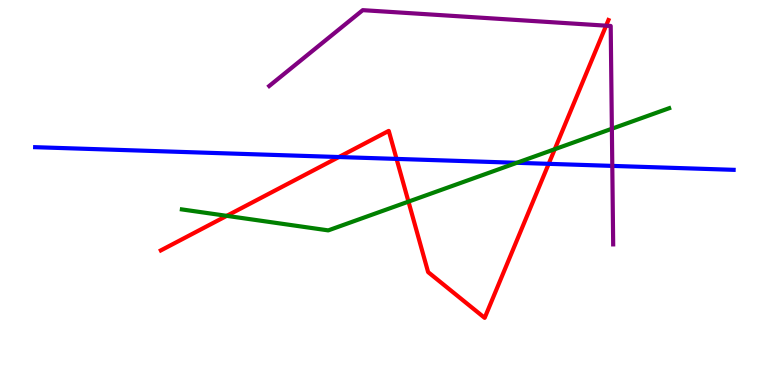[{'lines': ['blue', 'red'], 'intersections': [{'x': 4.37, 'y': 5.92}, {'x': 5.12, 'y': 5.87}, {'x': 7.08, 'y': 5.74}]}, {'lines': ['green', 'red'], 'intersections': [{'x': 2.93, 'y': 4.39}, {'x': 5.27, 'y': 4.76}, {'x': 7.16, 'y': 6.12}]}, {'lines': ['purple', 'red'], 'intersections': [{'x': 7.82, 'y': 9.33}]}, {'lines': ['blue', 'green'], 'intersections': [{'x': 6.67, 'y': 5.77}]}, {'lines': ['blue', 'purple'], 'intersections': [{'x': 7.9, 'y': 5.69}]}, {'lines': ['green', 'purple'], 'intersections': [{'x': 7.9, 'y': 6.66}]}]